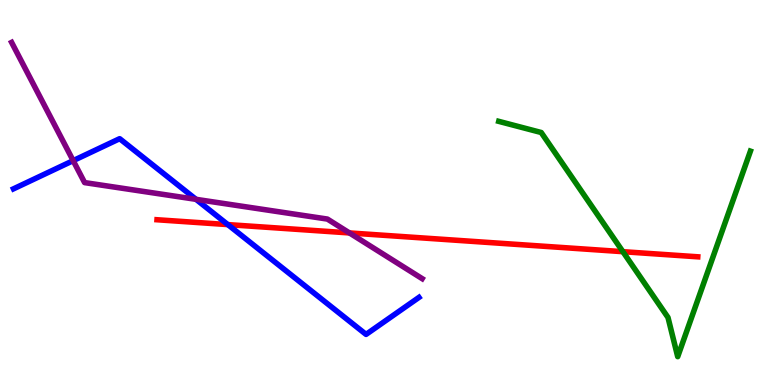[{'lines': ['blue', 'red'], 'intersections': [{'x': 2.94, 'y': 4.17}]}, {'lines': ['green', 'red'], 'intersections': [{'x': 8.04, 'y': 3.46}]}, {'lines': ['purple', 'red'], 'intersections': [{'x': 4.51, 'y': 3.95}]}, {'lines': ['blue', 'green'], 'intersections': []}, {'lines': ['blue', 'purple'], 'intersections': [{'x': 0.944, 'y': 5.83}, {'x': 2.53, 'y': 4.82}]}, {'lines': ['green', 'purple'], 'intersections': []}]